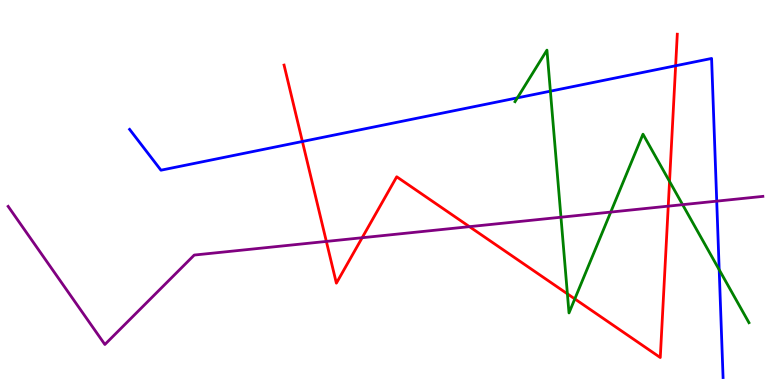[{'lines': ['blue', 'red'], 'intersections': [{'x': 3.9, 'y': 6.32}, {'x': 8.72, 'y': 8.29}]}, {'lines': ['green', 'red'], 'intersections': [{'x': 7.32, 'y': 2.37}, {'x': 7.42, 'y': 2.24}, {'x': 8.64, 'y': 5.29}]}, {'lines': ['purple', 'red'], 'intersections': [{'x': 4.21, 'y': 3.73}, {'x': 4.67, 'y': 3.83}, {'x': 6.06, 'y': 4.11}, {'x': 8.62, 'y': 4.65}]}, {'lines': ['blue', 'green'], 'intersections': [{'x': 6.68, 'y': 7.46}, {'x': 7.1, 'y': 7.63}, {'x': 9.28, 'y': 2.99}]}, {'lines': ['blue', 'purple'], 'intersections': [{'x': 9.25, 'y': 4.78}]}, {'lines': ['green', 'purple'], 'intersections': [{'x': 7.24, 'y': 4.36}, {'x': 7.88, 'y': 4.49}, {'x': 8.81, 'y': 4.68}]}]